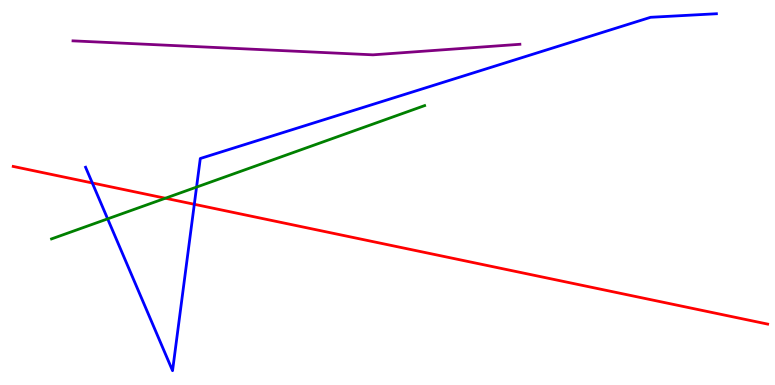[{'lines': ['blue', 'red'], 'intersections': [{'x': 1.19, 'y': 5.25}, {'x': 2.51, 'y': 4.69}]}, {'lines': ['green', 'red'], 'intersections': [{'x': 2.13, 'y': 4.85}]}, {'lines': ['purple', 'red'], 'intersections': []}, {'lines': ['blue', 'green'], 'intersections': [{'x': 1.39, 'y': 4.32}, {'x': 2.54, 'y': 5.14}]}, {'lines': ['blue', 'purple'], 'intersections': []}, {'lines': ['green', 'purple'], 'intersections': []}]